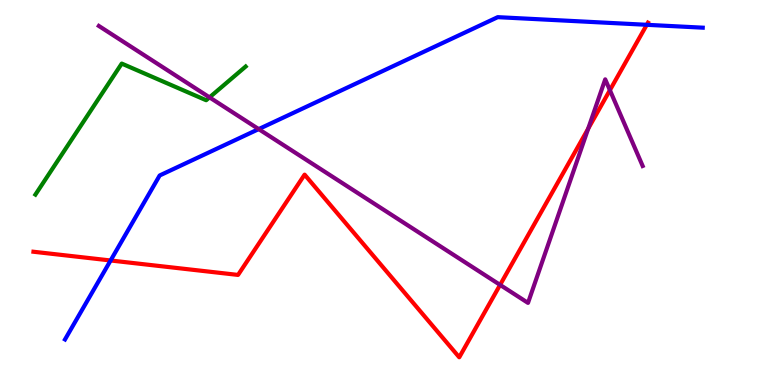[{'lines': ['blue', 'red'], 'intersections': [{'x': 1.43, 'y': 3.23}, {'x': 8.35, 'y': 9.36}]}, {'lines': ['green', 'red'], 'intersections': []}, {'lines': ['purple', 'red'], 'intersections': [{'x': 6.45, 'y': 2.6}, {'x': 7.59, 'y': 6.66}, {'x': 7.87, 'y': 7.66}]}, {'lines': ['blue', 'green'], 'intersections': []}, {'lines': ['blue', 'purple'], 'intersections': [{'x': 3.34, 'y': 6.65}]}, {'lines': ['green', 'purple'], 'intersections': [{'x': 2.7, 'y': 7.47}]}]